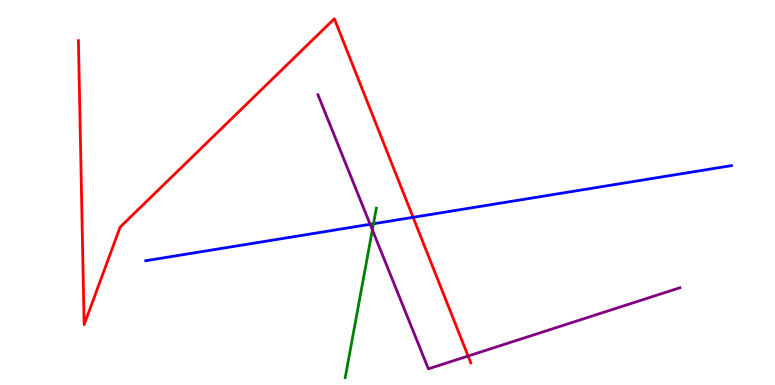[{'lines': ['blue', 'red'], 'intersections': [{'x': 5.33, 'y': 4.36}]}, {'lines': ['green', 'red'], 'intersections': []}, {'lines': ['purple', 'red'], 'intersections': [{'x': 6.04, 'y': 0.752}]}, {'lines': ['blue', 'green'], 'intersections': [{'x': 4.82, 'y': 4.19}]}, {'lines': ['blue', 'purple'], 'intersections': [{'x': 4.78, 'y': 4.17}]}, {'lines': ['green', 'purple'], 'intersections': [{'x': 4.8, 'y': 4.03}]}]